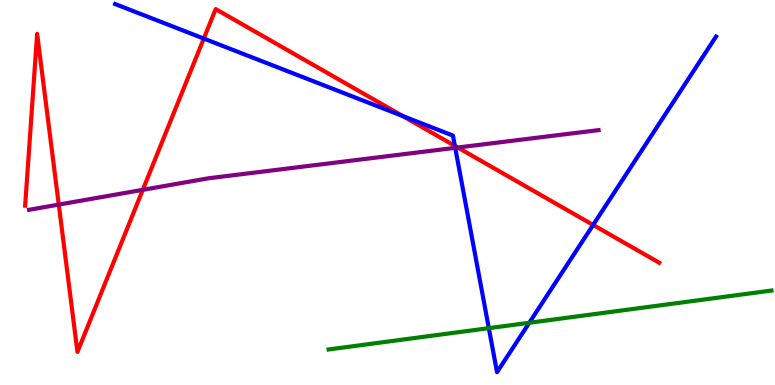[{'lines': ['blue', 'red'], 'intersections': [{'x': 2.63, 'y': 9.0}, {'x': 5.2, 'y': 6.99}, {'x': 5.87, 'y': 6.21}, {'x': 7.65, 'y': 4.16}]}, {'lines': ['green', 'red'], 'intersections': []}, {'lines': ['purple', 'red'], 'intersections': [{'x': 0.758, 'y': 4.69}, {'x': 1.84, 'y': 5.07}, {'x': 5.91, 'y': 6.17}]}, {'lines': ['blue', 'green'], 'intersections': [{'x': 6.31, 'y': 1.48}, {'x': 6.83, 'y': 1.62}]}, {'lines': ['blue', 'purple'], 'intersections': [{'x': 5.87, 'y': 6.16}]}, {'lines': ['green', 'purple'], 'intersections': []}]